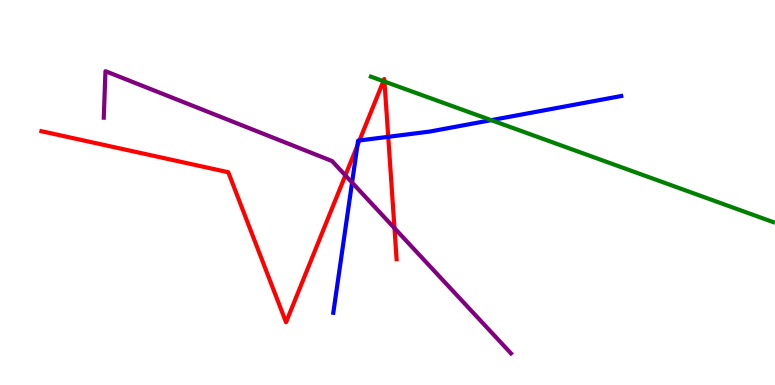[{'lines': ['blue', 'red'], 'intersections': [{'x': 4.61, 'y': 6.22}, {'x': 4.64, 'y': 6.35}, {'x': 5.01, 'y': 6.45}]}, {'lines': ['green', 'red'], 'intersections': [{'x': 4.95, 'y': 7.89}, {'x': 4.96, 'y': 7.88}]}, {'lines': ['purple', 'red'], 'intersections': [{'x': 4.46, 'y': 5.45}, {'x': 5.09, 'y': 4.07}]}, {'lines': ['blue', 'green'], 'intersections': [{'x': 6.34, 'y': 6.88}]}, {'lines': ['blue', 'purple'], 'intersections': [{'x': 4.54, 'y': 5.26}]}, {'lines': ['green', 'purple'], 'intersections': []}]